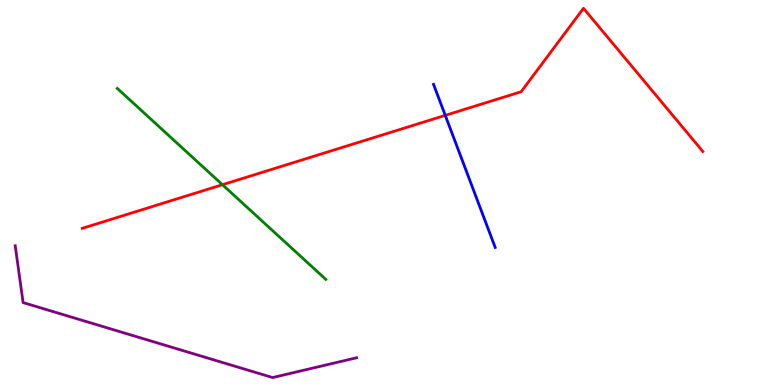[{'lines': ['blue', 'red'], 'intersections': [{'x': 5.75, 'y': 7.0}]}, {'lines': ['green', 'red'], 'intersections': [{'x': 2.87, 'y': 5.2}]}, {'lines': ['purple', 'red'], 'intersections': []}, {'lines': ['blue', 'green'], 'intersections': []}, {'lines': ['blue', 'purple'], 'intersections': []}, {'lines': ['green', 'purple'], 'intersections': []}]